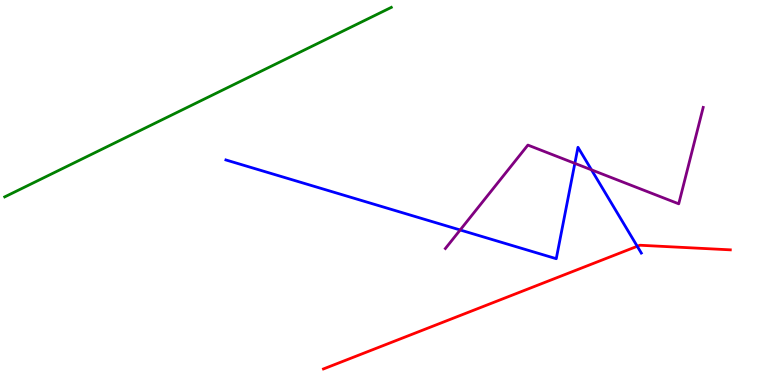[{'lines': ['blue', 'red'], 'intersections': [{'x': 8.22, 'y': 3.6}]}, {'lines': ['green', 'red'], 'intersections': []}, {'lines': ['purple', 'red'], 'intersections': []}, {'lines': ['blue', 'green'], 'intersections': []}, {'lines': ['blue', 'purple'], 'intersections': [{'x': 5.94, 'y': 4.03}, {'x': 7.42, 'y': 5.76}, {'x': 7.63, 'y': 5.59}]}, {'lines': ['green', 'purple'], 'intersections': []}]